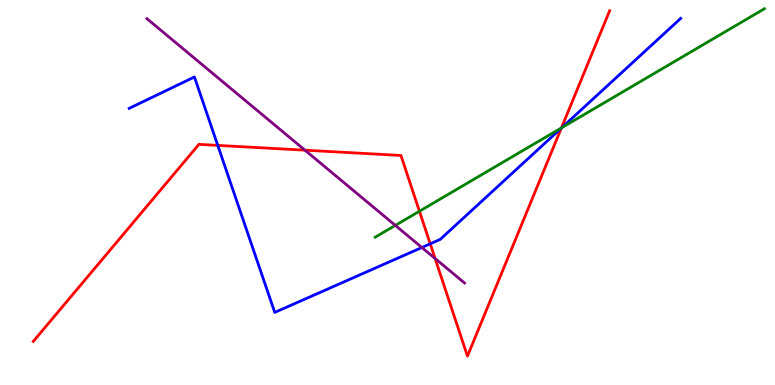[{'lines': ['blue', 'red'], 'intersections': [{'x': 2.81, 'y': 6.22}, {'x': 5.55, 'y': 3.67}, {'x': 7.24, 'y': 6.67}]}, {'lines': ['green', 'red'], 'intersections': [{'x': 5.41, 'y': 4.51}, {'x': 7.24, 'y': 6.68}]}, {'lines': ['purple', 'red'], 'intersections': [{'x': 3.93, 'y': 6.1}, {'x': 5.61, 'y': 3.29}]}, {'lines': ['blue', 'green'], 'intersections': [{'x': 7.25, 'y': 6.68}]}, {'lines': ['blue', 'purple'], 'intersections': [{'x': 5.44, 'y': 3.57}]}, {'lines': ['green', 'purple'], 'intersections': [{'x': 5.1, 'y': 4.15}]}]